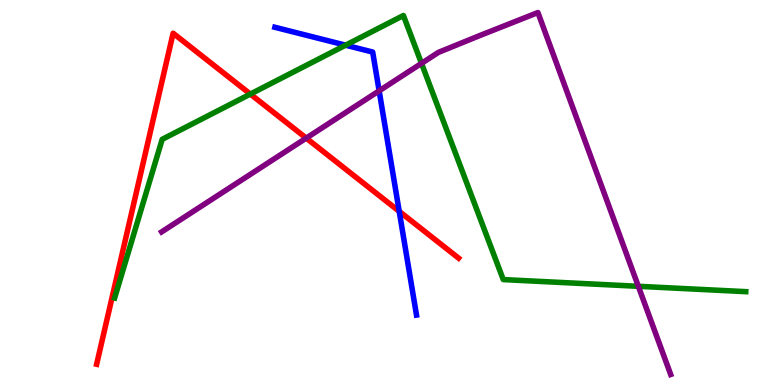[{'lines': ['blue', 'red'], 'intersections': [{'x': 5.15, 'y': 4.51}]}, {'lines': ['green', 'red'], 'intersections': [{'x': 3.23, 'y': 7.56}]}, {'lines': ['purple', 'red'], 'intersections': [{'x': 3.95, 'y': 6.41}]}, {'lines': ['blue', 'green'], 'intersections': [{'x': 4.46, 'y': 8.83}]}, {'lines': ['blue', 'purple'], 'intersections': [{'x': 4.89, 'y': 7.64}]}, {'lines': ['green', 'purple'], 'intersections': [{'x': 5.44, 'y': 8.35}, {'x': 8.24, 'y': 2.56}]}]